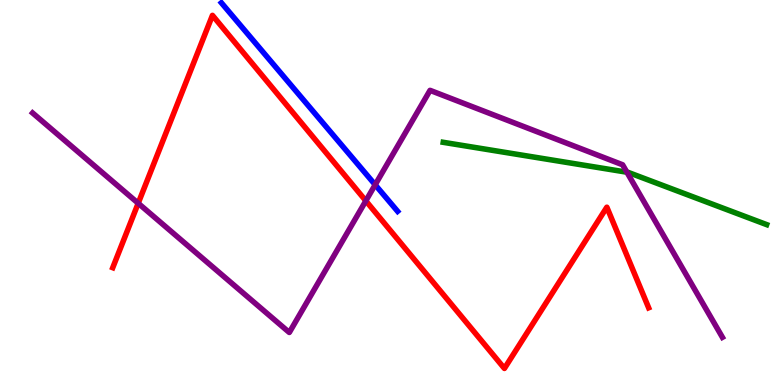[{'lines': ['blue', 'red'], 'intersections': []}, {'lines': ['green', 'red'], 'intersections': []}, {'lines': ['purple', 'red'], 'intersections': [{'x': 1.78, 'y': 4.72}, {'x': 4.72, 'y': 4.78}]}, {'lines': ['blue', 'green'], 'intersections': []}, {'lines': ['blue', 'purple'], 'intersections': [{'x': 4.84, 'y': 5.2}]}, {'lines': ['green', 'purple'], 'intersections': [{'x': 8.09, 'y': 5.53}]}]